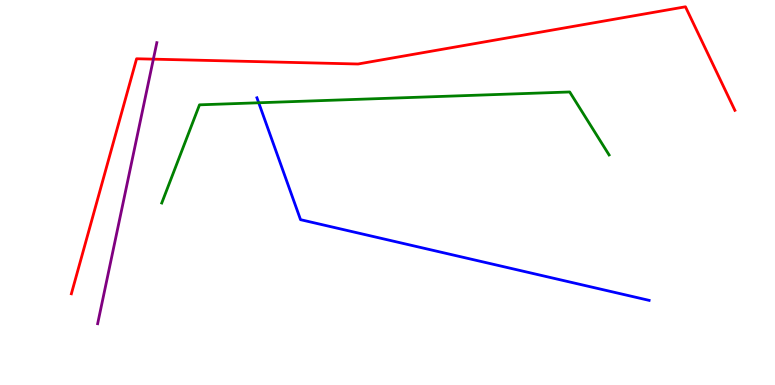[{'lines': ['blue', 'red'], 'intersections': []}, {'lines': ['green', 'red'], 'intersections': []}, {'lines': ['purple', 'red'], 'intersections': [{'x': 1.98, 'y': 8.46}]}, {'lines': ['blue', 'green'], 'intersections': [{'x': 3.34, 'y': 7.33}]}, {'lines': ['blue', 'purple'], 'intersections': []}, {'lines': ['green', 'purple'], 'intersections': []}]